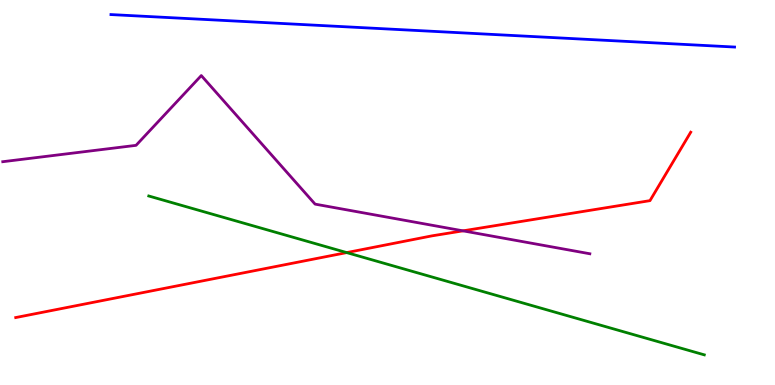[{'lines': ['blue', 'red'], 'intersections': []}, {'lines': ['green', 'red'], 'intersections': [{'x': 4.47, 'y': 3.44}]}, {'lines': ['purple', 'red'], 'intersections': [{'x': 5.97, 'y': 4.0}]}, {'lines': ['blue', 'green'], 'intersections': []}, {'lines': ['blue', 'purple'], 'intersections': []}, {'lines': ['green', 'purple'], 'intersections': []}]